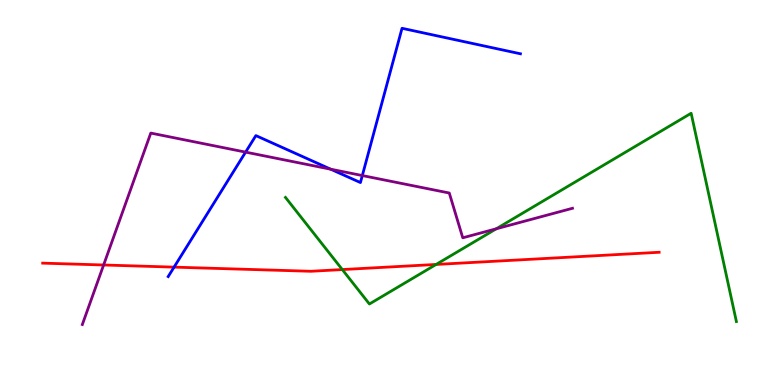[{'lines': ['blue', 'red'], 'intersections': [{'x': 2.25, 'y': 3.06}]}, {'lines': ['green', 'red'], 'intersections': [{'x': 4.42, 'y': 3.0}, {'x': 5.63, 'y': 3.13}]}, {'lines': ['purple', 'red'], 'intersections': [{'x': 1.34, 'y': 3.12}]}, {'lines': ['blue', 'green'], 'intersections': []}, {'lines': ['blue', 'purple'], 'intersections': [{'x': 3.17, 'y': 6.05}, {'x': 4.27, 'y': 5.6}, {'x': 4.68, 'y': 5.44}]}, {'lines': ['green', 'purple'], 'intersections': [{'x': 6.4, 'y': 4.06}]}]